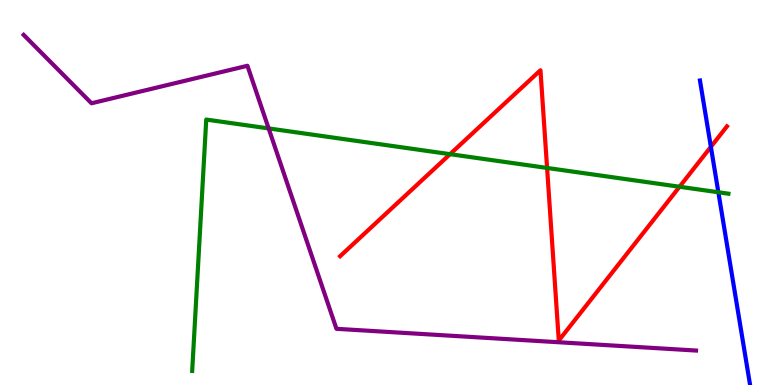[{'lines': ['blue', 'red'], 'intersections': [{'x': 9.17, 'y': 6.19}]}, {'lines': ['green', 'red'], 'intersections': [{'x': 5.81, 'y': 6.0}, {'x': 7.06, 'y': 5.64}, {'x': 8.77, 'y': 5.15}]}, {'lines': ['purple', 'red'], 'intersections': []}, {'lines': ['blue', 'green'], 'intersections': [{'x': 9.27, 'y': 5.01}]}, {'lines': ['blue', 'purple'], 'intersections': []}, {'lines': ['green', 'purple'], 'intersections': [{'x': 3.47, 'y': 6.66}]}]